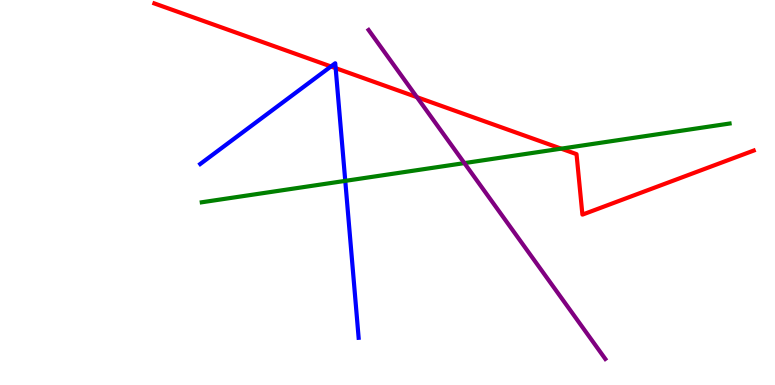[{'lines': ['blue', 'red'], 'intersections': [{'x': 4.27, 'y': 8.27}, {'x': 4.33, 'y': 8.23}]}, {'lines': ['green', 'red'], 'intersections': [{'x': 7.24, 'y': 6.14}]}, {'lines': ['purple', 'red'], 'intersections': [{'x': 5.38, 'y': 7.48}]}, {'lines': ['blue', 'green'], 'intersections': [{'x': 4.45, 'y': 5.3}]}, {'lines': ['blue', 'purple'], 'intersections': []}, {'lines': ['green', 'purple'], 'intersections': [{'x': 5.99, 'y': 5.76}]}]